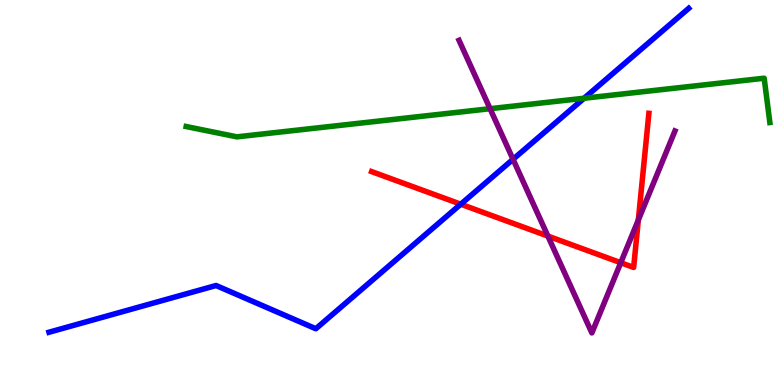[{'lines': ['blue', 'red'], 'intersections': [{'x': 5.95, 'y': 4.7}]}, {'lines': ['green', 'red'], 'intersections': []}, {'lines': ['purple', 'red'], 'intersections': [{'x': 7.07, 'y': 3.87}, {'x': 8.01, 'y': 3.18}, {'x': 8.24, 'y': 4.29}]}, {'lines': ['blue', 'green'], 'intersections': [{'x': 7.54, 'y': 7.45}]}, {'lines': ['blue', 'purple'], 'intersections': [{'x': 6.62, 'y': 5.86}]}, {'lines': ['green', 'purple'], 'intersections': [{'x': 6.32, 'y': 7.18}]}]